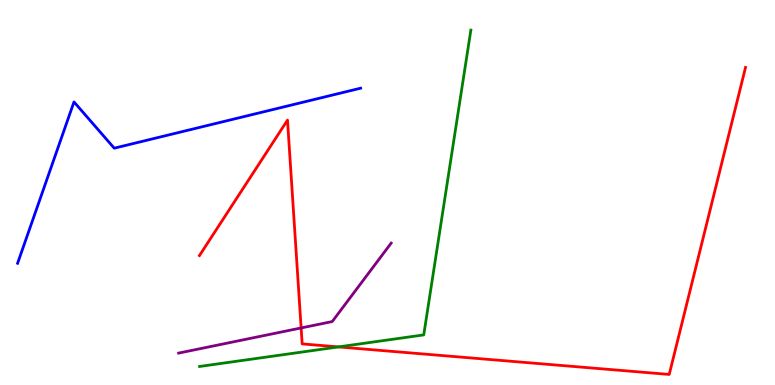[{'lines': ['blue', 'red'], 'intersections': []}, {'lines': ['green', 'red'], 'intersections': [{'x': 4.37, 'y': 0.989}]}, {'lines': ['purple', 'red'], 'intersections': [{'x': 3.89, 'y': 1.48}]}, {'lines': ['blue', 'green'], 'intersections': []}, {'lines': ['blue', 'purple'], 'intersections': []}, {'lines': ['green', 'purple'], 'intersections': []}]